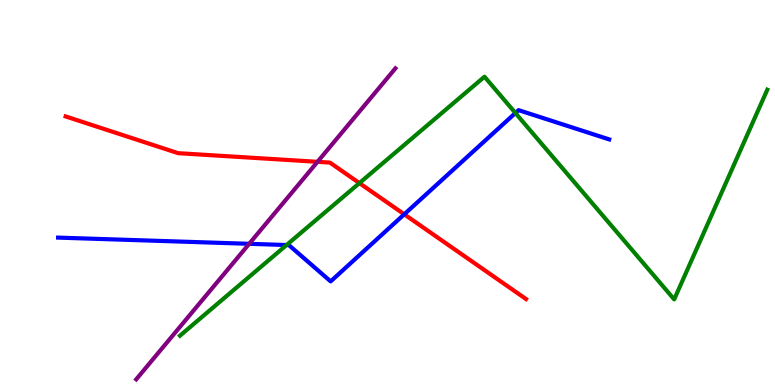[{'lines': ['blue', 'red'], 'intersections': [{'x': 5.22, 'y': 4.43}]}, {'lines': ['green', 'red'], 'intersections': [{'x': 4.64, 'y': 5.24}]}, {'lines': ['purple', 'red'], 'intersections': [{'x': 4.1, 'y': 5.8}]}, {'lines': ['blue', 'green'], 'intersections': [{'x': 3.7, 'y': 3.64}, {'x': 6.65, 'y': 7.06}]}, {'lines': ['blue', 'purple'], 'intersections': [{'x': 3.22, 'y': 3.67}]}, {'lines': ['green', 'purple'], 'intersections': []}]